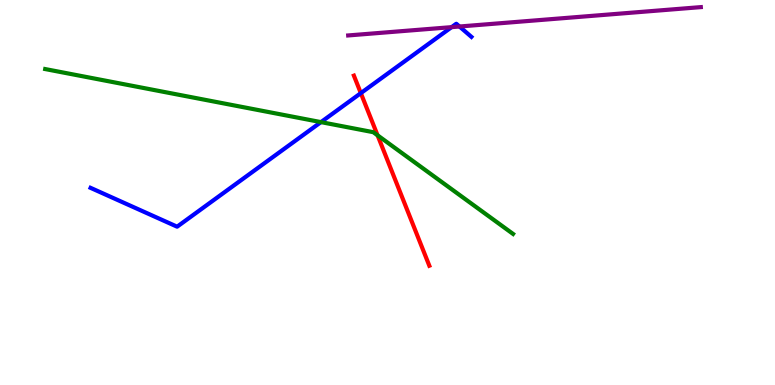[{'lines': ['blue', 'red'], 'intersections': [{'x': 4.66, 'y': 7.58}]}, {'lines': ['green', 'red'], 'intersections': [{'x': 4.87, 'y': 6.49}]}, {'lines': ['purple', 'red'], 'intersections': []}, {'lines': ['blue', 'green'], 'intersections': [{'x': 4.14, 'y': 6.83}]}, {'lines': ['blue', 'purple'], 'intersections': [{'x': 5.83, 'y': 9.3}, {'x': 5.93, 'y': 9.31}]}, {'lines': ['green', 'purple'], 'intersections': []}]